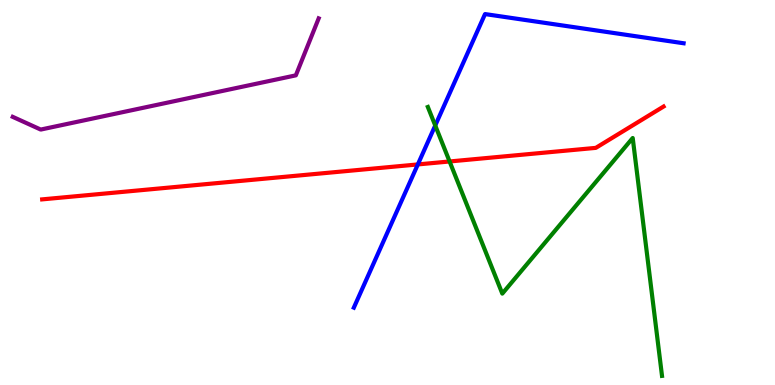[{'lines': ['blue', 'red'], 'intersections': [{'x': 5.39, 'y': 5.73}]}, {'lines': ['green', 'red'], 'intersections': [{'x': 5.8, 'y': 5.81}]}, {'lines': ['purple', 'red'], 'intersections': []}, {'lines': ['blue', 'green'], 'intersections': [{'x': 5.62, 'y': 6.74}]}, {'lines': ['blue', 'purple'], 'intersections': []}, {'lines': ['green', 'purple'], 'intersections': []}]